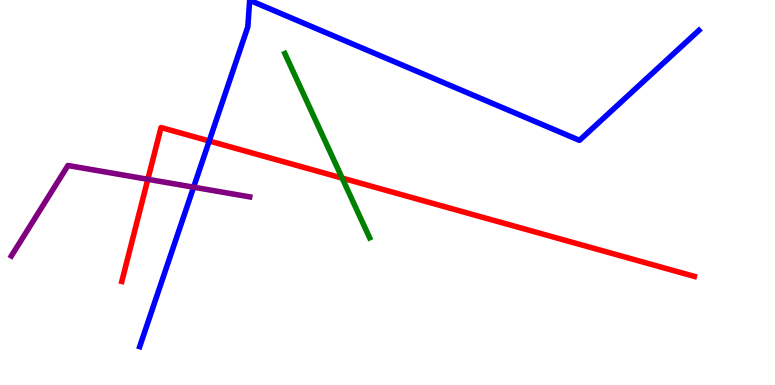[{'lines': ['blue', 'red'], 'intersections': [{'x': 2.7, 'y': 6.34}]}, {'lines': ['green', 'red'], 'intersections': [{'x': 4.42, 'y': 5.37}]}, {'lines': ['purple', 'red'], 'intersections': [{'x': 1.91, 'y': 5.34}]}, {'lines': ['blue', 'green'], 'intersections': []}, {'lines': ['blue', 'purple'], 'intersections': [{'x': 2.5, 'y': 5.14}]}, {'lines': ['green', 'purple'], 'intersections': []}]